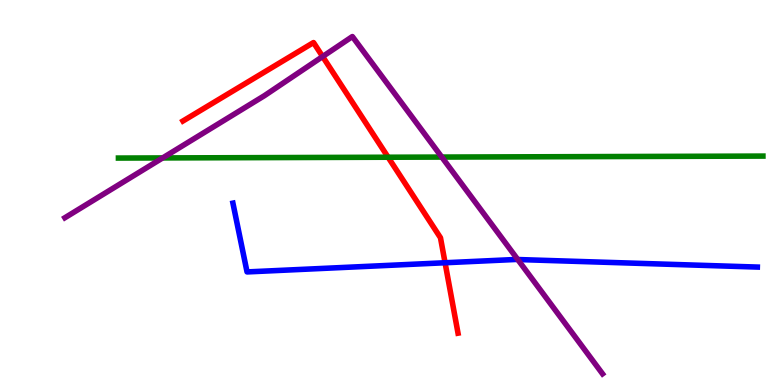[{'lines': ['blue', 'red'], 'intersections': [{'x': 5.74, 'y': 3.18}]}, {'lines': ['green', 'red'], 'intersections': [{'x': 5.01, 'y': 5.92}]}, {'lines': ['purple', 'red'], 'intersections': [{'x': 4.16, 'y': 8.53}]}, {'lines': ['blue', 'green'], 'intersections': []}, {'lines': ['blue', 'purple'], 'intersections': [{'x': 6.68, 'y': 3.26}]}, {'lines': ['green', 'purple'], 'intersections': [{'x': 2.1, 'y': 5.9}, {'x': 5.7, 'y': 5.92}]}]